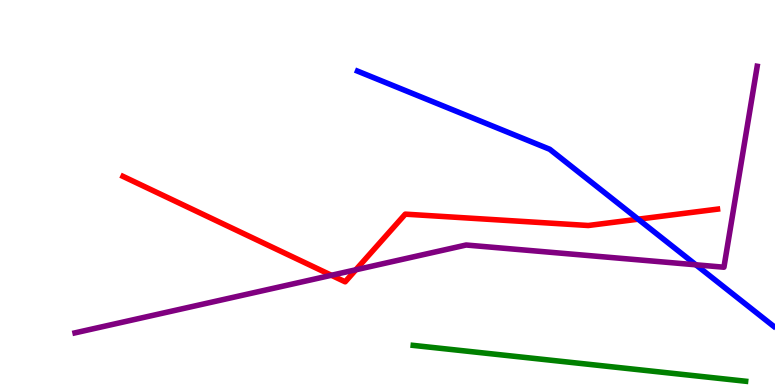[{'lines': ['blue', 'red'], 'intersections': [{'x': 8.23, 'y': 4.31}]}, {'lines': ['green', 'red'], 'intersections': []}, {'lines': ['purple', 'red'], 'intersections': [{'x': 4.28, 'y': 2.85}, {'x': 4.59, 'y': 2.99}]}, {'lines': ['blue', 'green'], 'intersections': []}, {'lines': ['blue', 'purple'], 'intersections': [{'x': 8.98, 'y': 3.12}]}, {'lines': ['green', 'purple'], 'intersections': []}]